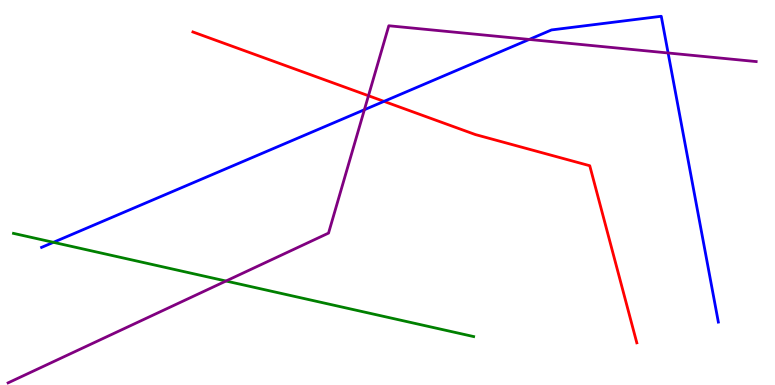[{'lines': ['blue', 'red'], 'intersections': [{'x': 4.95, 'y': 7.37}]}, {'lines': ['green', 'red'], 'intersections': []}, {'lines': ['purple', 'red'], 'intersections': [{'x': 4.75, 'y': 7.51}]}, {'lines': ['blue', 'green'], 'intersections': [{'x': 0.689, 'y': 3.71}]}, {'lines': ['blue', 'purple'], 'intersections': [{'x': 4.7, 'y': 7.15}, {'x': 6.83, 'y': 8.98}, {'x': 8.62, 'y': 8.62}]}, {'lines': ['green', 'purple'], 'intersections': [{'x': 2.92, 'y': 2.7}]}]